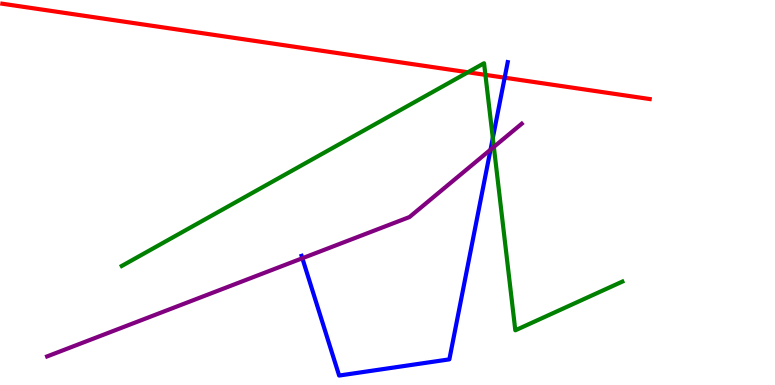[{'lines': ['blue', 'red'], 'intersections': [{'x': 6.51, 'y': 7.98}]}, {'lines': ['green', 'red'], 'intersections': [{'x': 6.04, 'y': 8.12}, {'x': 6.26, 'y': 8.06}]}, {'lines': ['purple', 'red'], 'intersections': []}, {'lines': ['blue', 'green'], 'intersections': [{'x': 6.36, 'y': 6.41}]}, {'lines': ['blue', 'purple'], 'intersections': [{'x': 3.9, 'y': 3.29}, {'x': 6.33, 'y': 6.11}]}, {'lines': ['green', 'purple'], 'intersections': [{'x': 6.37, 'y': 6.18}]}]